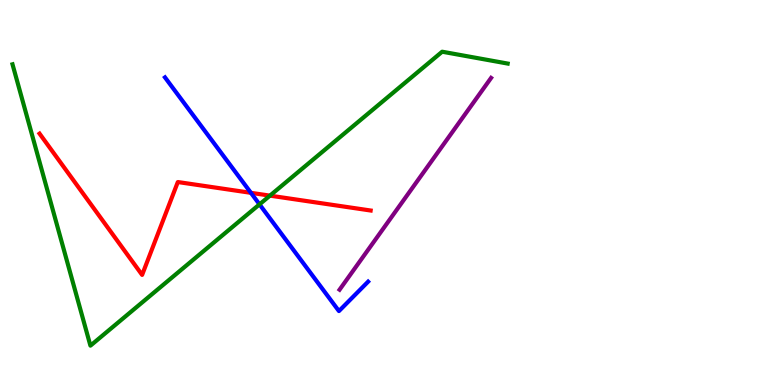[{'lines': ['blue', 'red'], 'intersections': [{'x': 3.24, 'y': 4.99}]}, {'lines': ['green', 'red'], 'intersections': [{'x': 3.48, 'y': 4.92}]}, {'lines': ['purple', 'red'], 'intersections': []}, {'lines': ['blue', 'green'], 'intersections': [{'x': 3.35, 'y': 4.69}]}, {'lines': ['blue', 'purple'], 'intersections': []}, {'lines': ['green', 'purple'], 'intersections': []}]